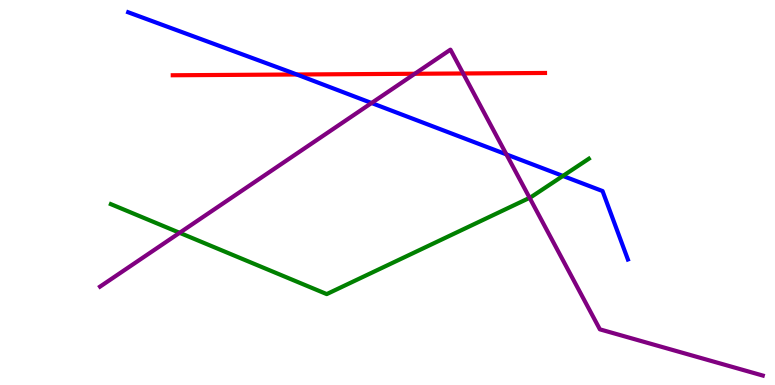[{'lines': ['blue', 'red'], 'intersections': [{'x': 3.83, 'y': 8.07}]}, {'lines': ['green', 'red'], 'intersections': []}, {'lines': ['purple', 'red'], 'intersections': [{'x': 5.35, 'y': 8.08}, {'x': 5.98, 'y': 8.09}]}, {'lines': ['blue', 'green'], 'intersections': [{'x': 7.26, 'y': 5.43}]}, {'lines': ['blue', 'purple'], 'intersections': [{'x': 4.79, 'y': 7.32}, {'x': 6.53, 'y': 5.99}]}, {'lines': ['green', 'purple'], 'intersections': [{'x': 2.32, 'y': 3.95}, {'x': 6.83, 'y': 4.86}]}]